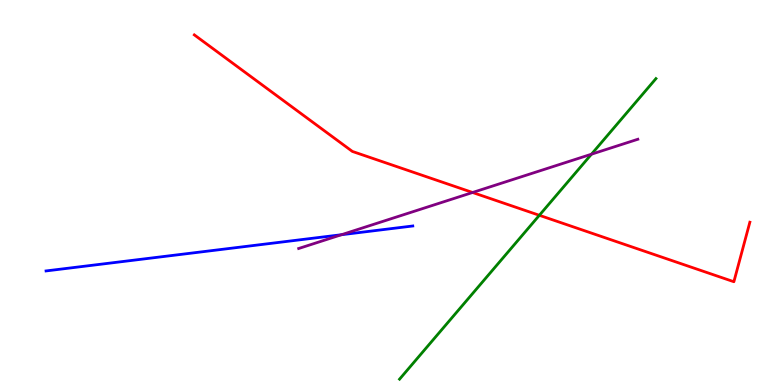[{'lines': ['blue', 'red'], 'intersections': []}, {'lines': ['green', 'red'], 'intersections': [{'x': 6.96, 'y': 4.41}]}, {'lines': ['purple', 'red'], 'intersections': [{'x': 6.1, 'y': 5.0}]}, {'lines': ['blue', 'green'], 'intersections': []}, {'lines': ['blue', 'purple'], 'intersections': [{'x': 4.41, 'y': 3.9}]}, {'lines': ['green', 'purple'], 'intersections': [{'x': 7.63, 'y': 5.99}]}]